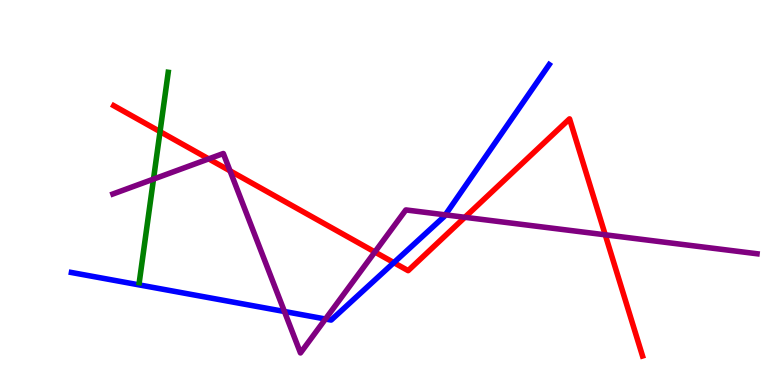[{'lines': ['blue', 'red'], 'intersections': [{'x': 5.08, 'y': 3.18}]}, {'lines': ['green', 'red'], 'intersections': [{'x': 2.07, 'y': 6.58}]}, {'lines': ['purple', 'red'], 'intersections': [{'x': 2.69, 'y': 5.87}, {'x': 2.97, 'y': 5.56}, {'x': 4.84, 'y': 3.45}, {'x': 6.0, 'y': 4.36}, {'x': 7.81, 'y': 3.9}]}, {'lines': ['blue', 'green'], 'intersections': []}, {'lines': ['blue', 'purple'], 'intersections': [{'x': 3.67, 'y': 1.91}, {'x': 4.2, 'y': 1.71}, {'x': 5.75, 'y': 4.42}]}, {'lines': ['green', 'purple'], 'intersections': [{'x': 1.98, 'y': 5.35}]}]